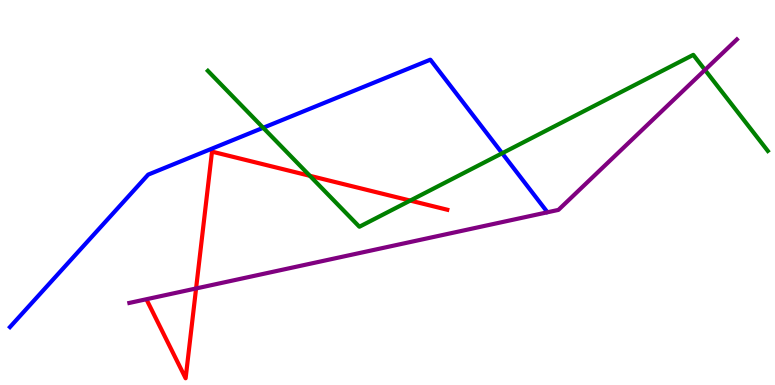[{'lines': ['blue', 'red'], 'intersections': []}, {'lines': ['green', 'red'], 'intersections': [{'x': 4.0, 'y': 5.43}, {'x': 5.29, 'y': 4.79}]}, {'lines': ['purple', 'red'], 'intersections': [{'x': 2.53, 'y': 2.51}]}, {'lines': ['blue', 'green'], 'intersections': [{'x': 3.4, 'y': 6.68}, {'x': 6.48, 'y': 6.02}]}, {'lines': ['blue', 'purple'], 'intersections': []}, {'lines': ['green', 'purple'], 'intersections': [{'x': 9.1, 'y': 8.18}]}]